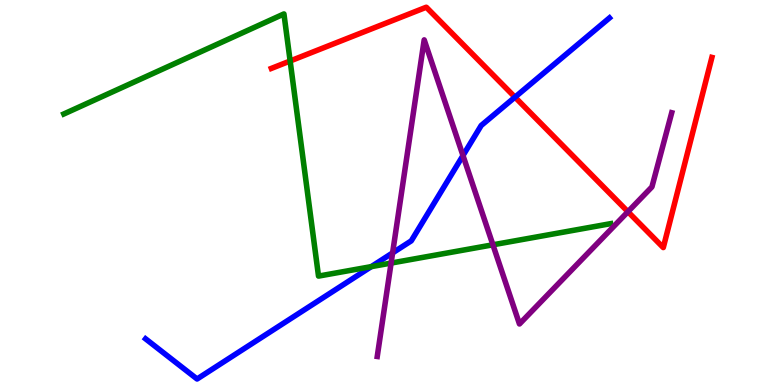[{'lines': ['blue', 'red'], 'intersections': [{'x': 6.64, 'y': 7.48}]}, {'lines': ['green', 'red'], 'intersections': [{'x': 3.74, 'y': 8.42}]}, {'lines': ['purple', 'red'], 'intersections': [{'x': 8.1, 'y': 4.5}]}, {'lines': ['blue', 'green'], 'intersections': [{'x': 4.79, 'y': 3.07}]}, {'lines': ['blue', 'purple'], 'intersections': [{'x': 5.07, 'y': 3.43}, {'x': 5.97, 'y': 5.96}]}, {'lines': ['green', 'purple'], 'intersections': [{'x': 5.05, 'y': 3.17}, {'x': 6.36, 'y': 3.64}]}]